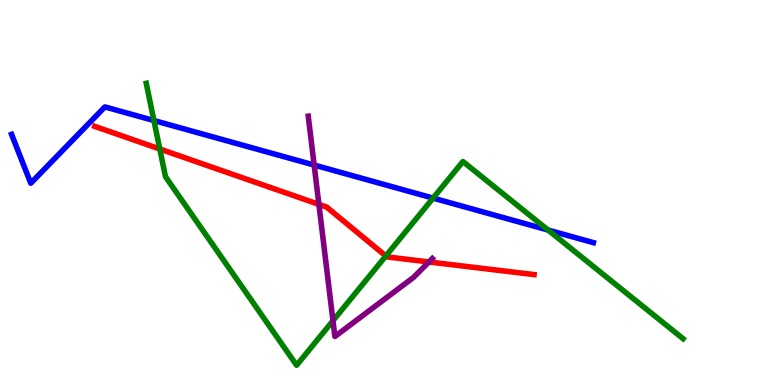[{'lines': ['blue', 'red'], 'intersections': []}, {'lines': ['green', 'red'], 'intersections': [{'x': 2.06, 'y': 6.13}, {'x': 4.98, 'y': 3.35}]}, {'lines': ['purple', 'red'], 'intersections': [{'x': 4.11, 'y': 4.69}, {'x': 5.53, 'y': 3.2}]}, {'lines': ['blue', 'green'], 'intersections': [{'x': 1.99, 'y': 6.87}, {'x': 5.59, 'y': 4.85}, {'x': 7.07, 'y': 4.03}]}, {'lines': ['blue', 'purple'], 'intersections': [{'x': 4.05, 'y': 5.71}]}, {'lines': ['green', 'purple'], 'intersections': [{'x': 4.3, 'y': 1.67}]}]